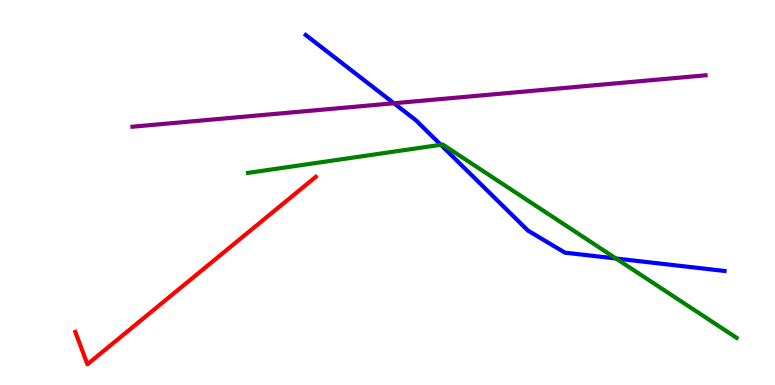[{'lines': ['blue', 'red'], 'intersections': []}, {'lines': ['green', 'red'], 'intersections': []}, {'lines': ['purple', 'red'], 'intersections': []}, {'lines': ['blue', 'green'], 'intersections': [{'x': 5.69, 'y': 6.24}, {'x': 7.95, 'y': 3.29}]}, {'lines': ['blue', 'purple'], 'intersections': [{'x': 5.08, 'y': 7.32}]}, {'lines': ['green', 'purple'], 'intersections': []}]